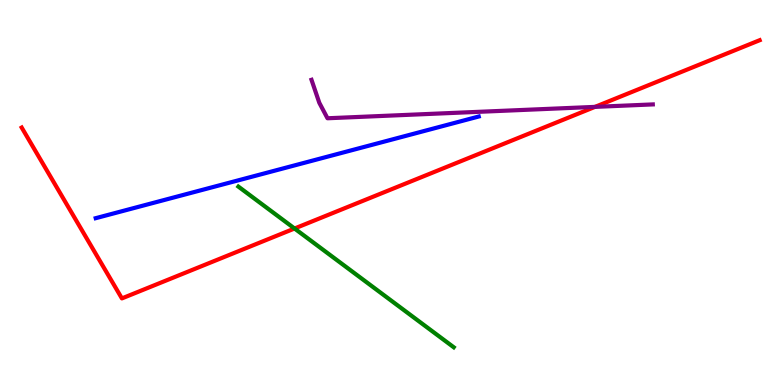[{'lines': ['blue', 'red'], 'intersections': []}, {'lines': ['green', 'red'], 'intersections': [{'x': 3.8, 'y': 4.06}]}, {'lines': ['purple', 'red'], 'intersections': [{'x': 7.68, 'y': 7.22}]}, {'lines': ['blue', 'green'], 'intersections': []}, {'lines': ['blue', 'purple'], 'intersections': []}, {'lines': ['green', 'purple'], 'intersections': []}]